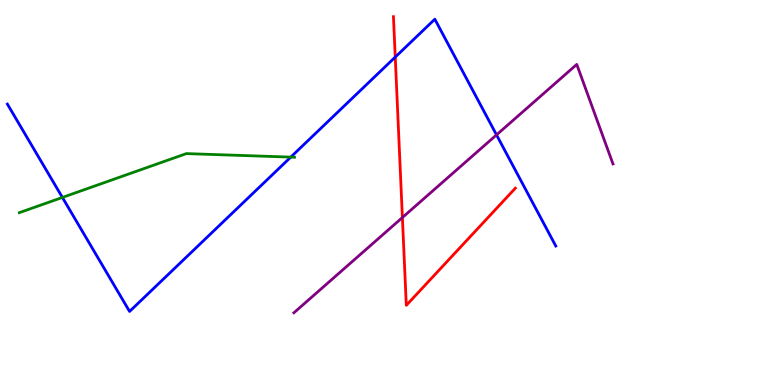[{'lines': ['blue', 'red'], 'intersections': [{'x': 5.1, 'y': 8.52}]}, {'lines': ['green', 'red'], 'intersections': []}, {'lines': ['purple', 'red'], 'intersections': [{'x': 5.19, 'y': 4.35}]}, {'lines': ['blue', 'green'], 'intersections': [{'x': 0.805, 'y': 4.87}, {'x': 3.75, 'y': 5.92}]}, {'lines': ['blue', 'purple'], 'intersections': [{'x': 6.41, 'y': 6.5}]}, {'lines': ['green', 'purple'], 'intersections': []}]